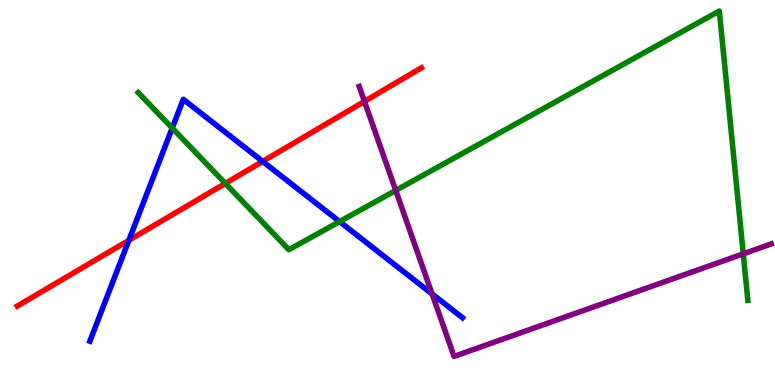[{'lines': ['blue', 'red'], 'intersections': [{'x': 1.66, 'y': 3.76}, {'x': 3.39, 'y': 5.81}]}, {'lines': ['green', 'red'], 'intersections': [{'x': 2.91, 'y': 5.24}]}, {'lines': ['purple', 'red'], 'intersections': [{'x': 4.7, 'y': 7.37}]}, {'lines': ['blue', 'green'], 'intersections': [{'x': 2.22, 'y': 6.67}, {'x': 4.38, 'y': 4.24}]}, {'lines': ['blue', 'purple'], 'intersections': [{'x': 5.58, 'y': 2.36}]}, {'lines': ['green', 'purple'], 'intersections': [{'x': 5.11, 'y': 5.05}, {'x': 9.59, 'y': 3.41}]}]